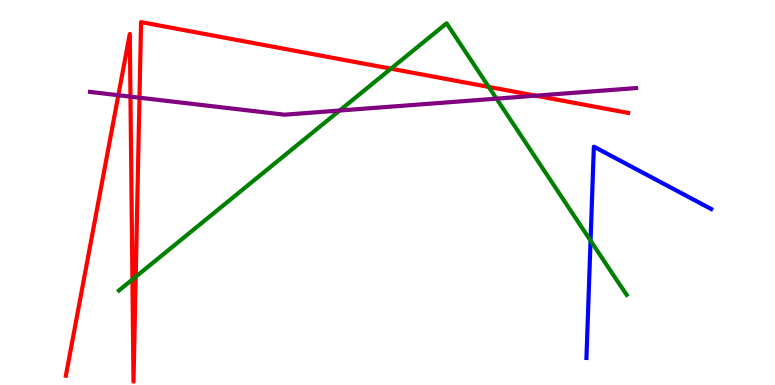[{'lines': ['blue', 'red'], 'intersections': []}, {'lines': ['green', 'red'], 'intersections': [{'x': 1.71, 'y': 2.74}, {'x': 1.75, 'y': 2.81}, {'x': 5.04, 'y': 8.22}, {'x': 6.31, 'y': 7.74}]}, {'lines': ['purple', 'red'], 'intersections': [{'x': 1.53, 'y': 7.53}, {'x': 1.68, 'y': 7.49}, {'x': 1.8, 'y': 7.46}, {'x': 6.91, 'y': 7.51}]}, {'lines': ['blue', 'green'], 'intersections': [{'x': 7.62, 'y': 3.75}]}, {'lines': ['blue', 'purple'], 'intersections': []}, {'lines': ['green', 'purple'], 'intersections': [{'x': 4.38, 'y': 7.13}, {'x': 6.41, 'y': 7.44}]}]